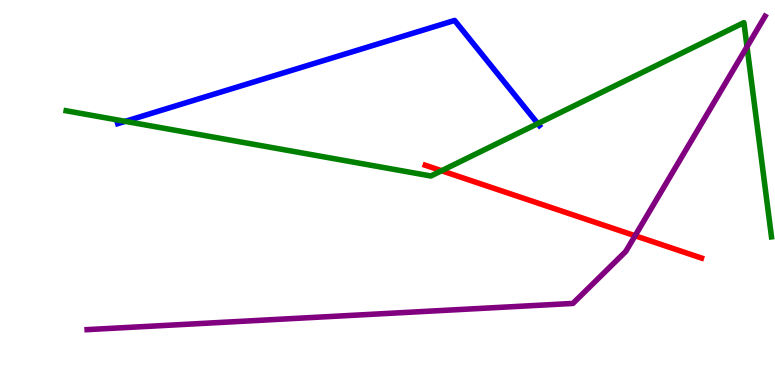[{'lines': ['blue', 'red'], 'intersections': []}, {'lines': ['green', 'red'], 'intersections': [{'x': 5.7, 'y': 5.57}]}, {'lines': ['purple', 'red'], 'intersections': [{'x': 8.19, 'y': 3.88}]}, {'lines': ['blue', 'green'], 'intersections': [{'x': 1.62, 'y': 6.85}, {'x': 6.94, 'y': 6.79}]}, {'lines': ['blue', 'purple'], 'intersections': []}, {'lines': ['green', 'purple'], 'intersections': [{'x': 9.64, 'y': 8.79}]}]